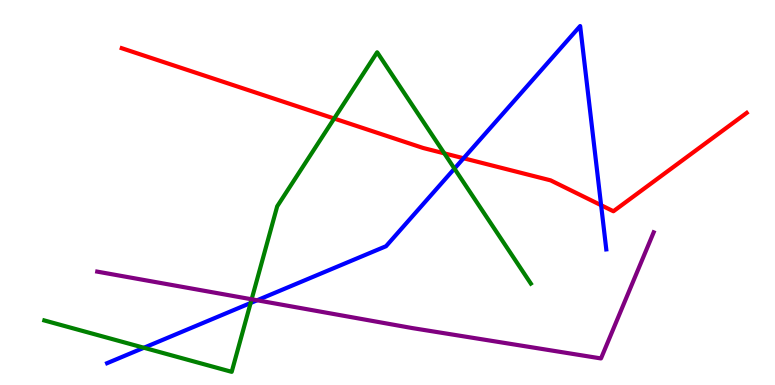[{'lines': ['blue', 'red'], 'intersections': [{'x': 5.98, 'y': 5.89}, {'x': 7.76, 'y': 4.67}]}, {'lines': ['green', 'red'], 'intersections': [{'x': 4.31, 'y': 6.92}, {'x': 5.73, 'y': 6.02}]}, {'lines': ['purple', 'red'], 'intersections': []}, {'lines': ['blue', 'green'], 'intersections': [{'x': 1.86, 'y': 0.967}, {'x': 3.23, 'y': 2.13}, {'x': 5.86, 'y': 5.62}]}, {'lines': ['blue', 'purple'], 'intersections': [{'x': 3.32, 'y': 2.2}]}, {'lines': ['green', 'purple'], 'intersections': [{'x': 3.25, 'y': 2.23}]}]